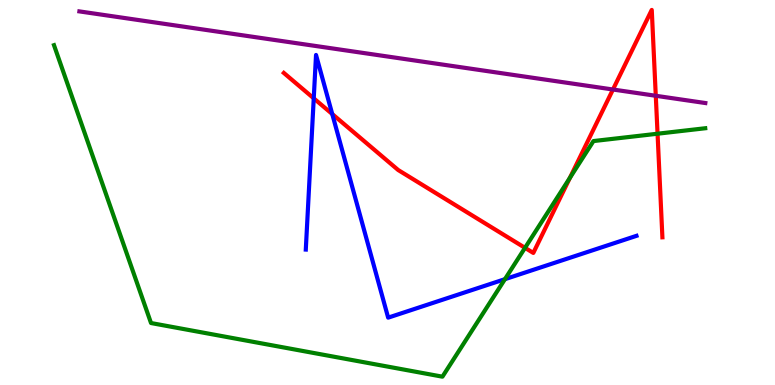[{'lines': ['blue', 'red'], 'intersections': [{'x': 4.05, 'y': 7.45}, {'x': 4.29, 'y': 7.04}]}, {'lines': ['green', 'red'], 'intersections': [{'x': 6.77, 'y': 3.56}, {'x': 7.35, 'y': 5.38}, {'x': 8.48, 'y': 6.53}]}, {'lines': ['purple', 'red'], 'intersections': [{'x': 7.91, 'y': 7.68}, {'x': 8.46, 'y': 7.51}]}, {'lines': ['blue', 'green'], 'intersections': [{'x': 6.52, 'y': 2.75}]}, {'lines': ['blue', 'purple'], 'intersections': []}, {'lines': ['green', 'purple'], 'intersections': []}]